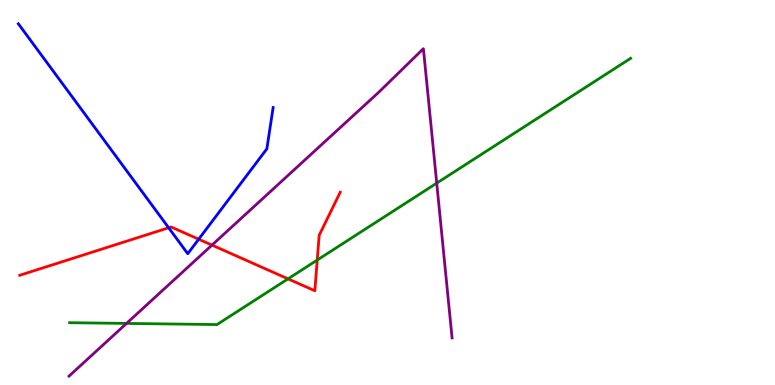[{'lines': ['blue', 'red'], 'intersections': [{'x': 2.18, 'y': 4.08}, {'x': 2.56, 'y': 3.79}]}, {'lines': ['green', 'red'], 'intersections': [{'x': 3.72, 'y': 2.76}, {'x': 4.09, 'y': 3.25}]}, {'lines': ['purple', 'red'], 'intersections': [{'x': 2.74, 'y': 3.63}]}, {'lines': ['blue', 'green'], 'intersections': []}, {'lines': ['blue', 'purple'], 'intersections': []}, {'lines': ['green', 'purple'], 'intersections': [{'x': 1.63, 'y': 1.6}, {'x': 5.64, 'y': 5.24}]}]